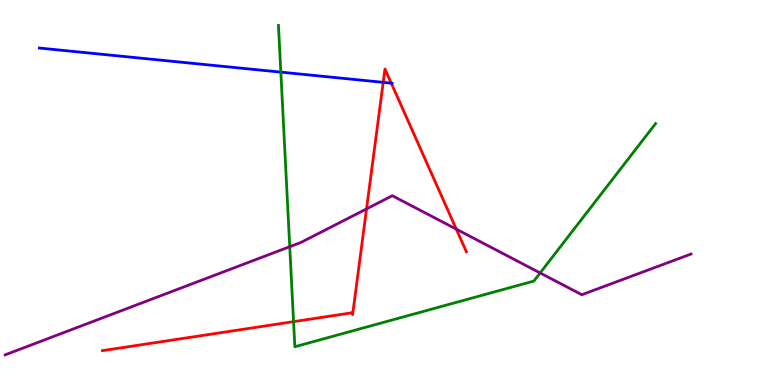[{'lines': ['blue', 'red'], 'intersections': [{'x': 4.94, 'y': 7.86}, {'x': 5.05, 'y': 7.84}]}, {'lines': ['green', 'red'], 'intersections': [{'x': 3.79, 'y': 1.65}]}, {'lines': ['purple', 'red'], 'intersections': [{'x': 4.73, 'y': 4.57}, {'x': 5.89, 'y': 4.05}]}, {'lines': ['blue', 'green'], 'intersections': [{'x': 3.62, 'y': 8.13}]}, {'lines': ['blue', 'purple'], 'intersections': []}, {'lines': ['green', 'purple'], 'intersections': [{'x': 3.74, 'y': 3.59}, {'x': 6.97, 'y': 2.91}]}]